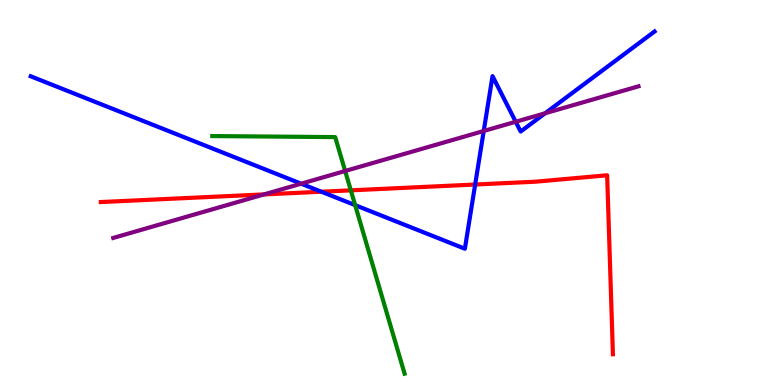[{'lines': ['blue', 'red'], 'intersections': [{'x': 4.15, 'y': 5.02}, {'x': 6.13, 'y': 5.21}]}, {'lines': ['green', 'red'], 'intersections': [{'x': 4.53, 'y': 5.06}]}, {'lines': ['purple', 'red'], 'intersections': [{'x': 3.41, 'y': 4.95}]}, {'lines': ['blue', 'green'], 'intersections': [{'x': 4.58, 'y': 4.67}]}, {'lines': ['blue', 'purple'], 'intersections': [{'x': 3.89, 'y': 5.23}, {'x': 6.24, 'y': 6.6}, {'x': 6.65, 'y': 6.84}, {'x': 7.03, 'y': 7.06}]}, {'lines': ['green', 'purple'], 'intersections': [{'x': 4.45, 'y': 5.56}]}]